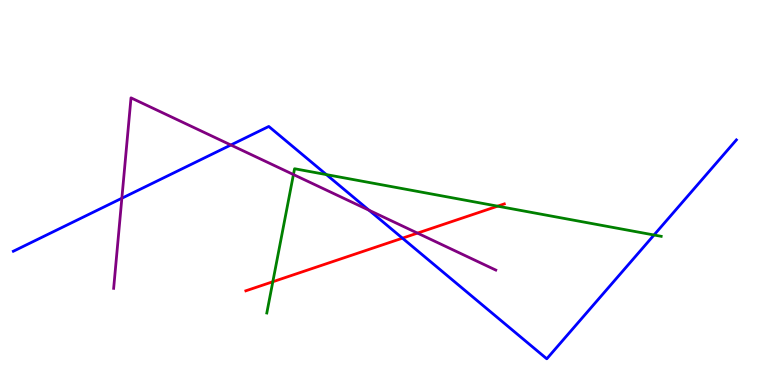[{'lines': ['blue', 'red'], 'intersections': [{'x': 5.19, 'y': 3.81}]}, {'lines': ['green', 'red'], 'intersections': [{'x': 3.52, 'y': 2.68}, {'x': 6.42, 'y': 4.64}]}, {'lines': ['purple', 'red'], 'intersections': [{'x': 5.39, 'y': 3.95}]}, {'lines': ['blue', 'green'], 'intersections': [{'x': 4.21, 'y': 5.46}, {'x': 8.44, 'y': 3.9}]}, {'lines': ['blue', 'purple'], 'intersections': [{'x': 1.57, 'y': 4.85}, {'x': 2.98, 'y': 6.23}, {'x': 4.76, 'y': 4.54}]}, {'lines': ['green', 'purple'], 'intersections': [{'x': 3.79, 'y': 5.47}]}]